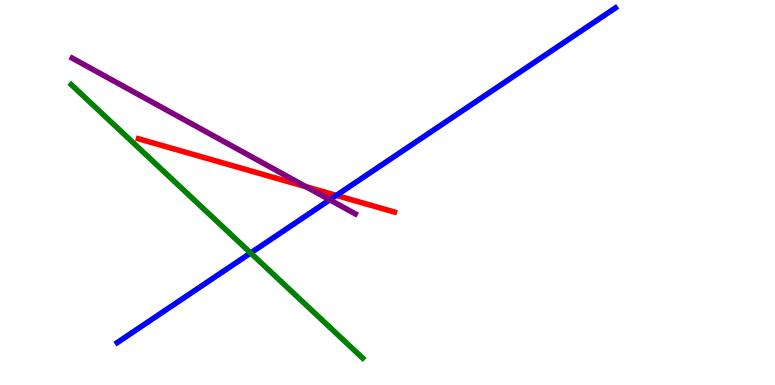[{'lines': ['blue', 'red'], 'intersections': [{'x': 4.34, 'y': 4.92}]}, {'lines': ['green', 'red'], 'intersections': []}, {'lines': ['purple', 'red'], 'intersections': [{'x': 3.95, 'y': 5.15}]}, {'lines': ['blue', 'green'], 'intersections': [{'x': 3.23, 'y': 3.43}]}, {'lines': ['blue', 'purple'], 'intersections': [{'x': 4.26, 'y': 4.81}]}, {'lines': ['green', 'purple'], 'intersections': []}]